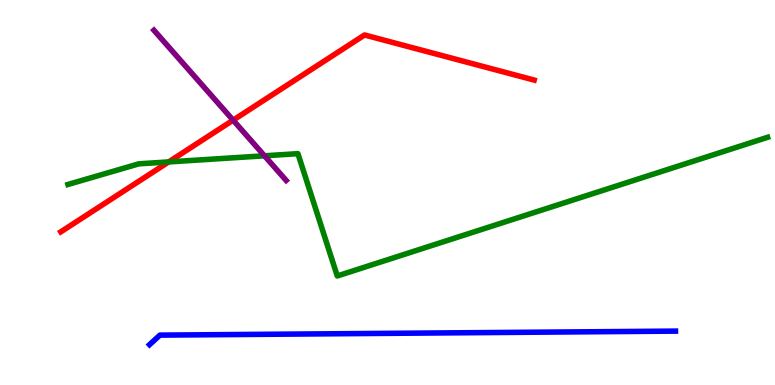[{'lines': ['blue', 'red'], 'intersections': []}, {'lines': ['green', 'red'], 'intersections': [{'x': 2.18, 'y': 5.79}]}, {'lines': ['purple', 'red'], 'intersections': [{'x': 3.01, 'y': 6.88}]}, {'lines': ['blue', 'green'], 'intersections': []}, {'lines': ['blue', 'purple'], 'intersections': []}, {'lines': ['green', 'purple'], 'intersections': [{'x': 3.41, 'y': 5.95}]}]